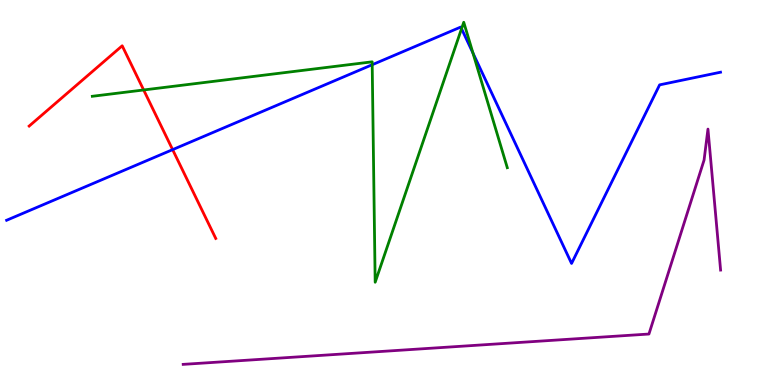[{'lines': ['blue', 'red'], 'intersections': [{'x': 2.23, 'y': 6.11}]}, {'lines': ['green', 'red'], 'intersections': [{'x': 1.85, 'y': 7.66}]}, {'lines': ['purple', 'red'], 'intersections': []}, {'lines': ['blue', 'green'], 'intersections': [{'x': 4.8, 'y': 8.32}, {'x': 5.96, 'y': 9.25}, {'x': 6.1, 'y': 8.62}]}, {'lines': ['blue', 'purple'], 'intersections': []}, {'lines': ['green', 'purple'], 'intersections': []}]